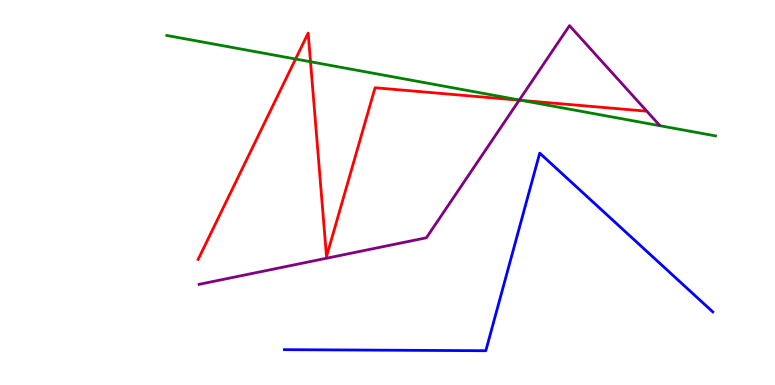[{'lines': ['blue', 'red'], 'intersections': []}, {'lines': ['green', 'red'], 'intersections': [{'x': 3.81, 'y': 8.47}, {'x': 4.01, 'y': 8.4}, {'x': 6.73, 'y': 7.39}]}, {'lines': ['purple', 'red'], 'intersections': [{'x': 6.7, 'y': 7.4}]}, {'lines': ['blue', 'green'], 'intersections': []}, {'lines': ['blue', 'purple'], 'intersections': []}, {'lines': ['green', 'purple'], 'intersections': [{'x': 6.7, 'y': 7.4}]}]